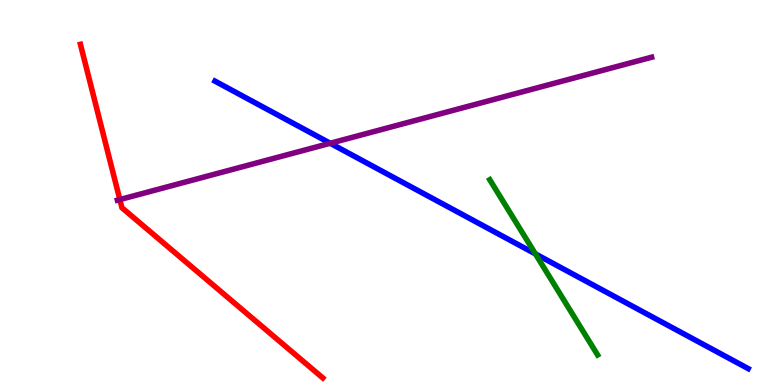[{'lines': ['blue', 'red'], 'intersections': []}, {'lines': ['green', 'red'], 'intersections': []}, {'lines': ['purple', 'red'], 'intersections': [{'x': 1.55, 'y': 4.82}]}, {'lines': ['blue', 'green'], 'intersections': [{'x': 6.91, 'y': 3.41}]}, {'lines': ['blue', 'purple'], 'intersections': [{'x': 4.26, 'y': 6.28}]}, {'lines': ['green', 'purple'], 'intersections': []}]